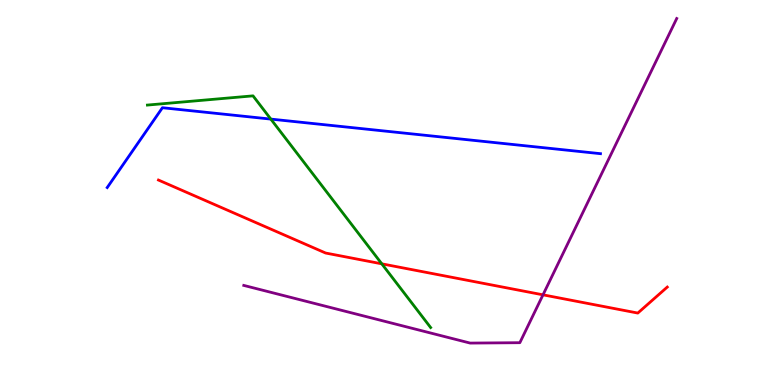[{'lines': ['blue', 'red'], 'intersections': []}, {'lines': ['green', 'red'], 'intersections': [{'x': 4.93, 'y': 3.15}]}, {'lines': ['purple', 'red'], 'intersections': [{'x': 7.01, 'y': 2.34}]}, {'lines': ['blue', 'green'], 'intersections': [{'x': 3.49, 'y': 6.91}]}, {'lines': ['blue', 'purple'], 'intersections': []}, {'lines': ['green', 'purple'], 'intersections': []}]